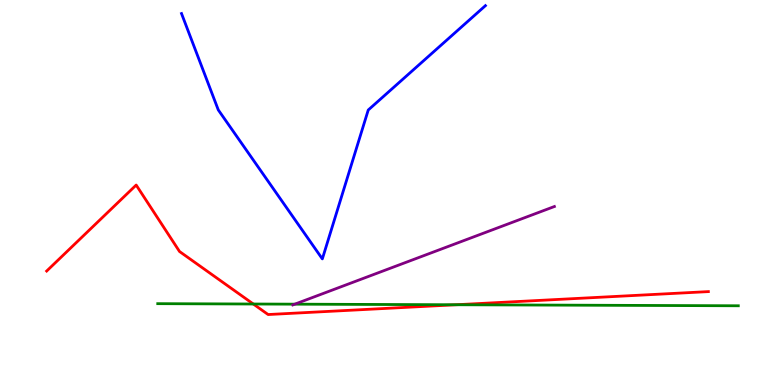[{'lines': ['blue', 'red'], 'intersections': []}, {'lines': ['green', 'red'], 'intersections': [{'x': 3.27, 'y': 2.1}, {'x': 5.88, 'y': 2.08}]}, {'lines': ['purple', 'red'], 'intersections': []}, {'lines': ['blue', 'green'], 'intersections': []}, {'lines': ['blue', 'purple'], 'intersections': []}, {'lines': ['green', 'purple'], 'intersections': [{'x': 3.8, 'y': 2.1}]}]